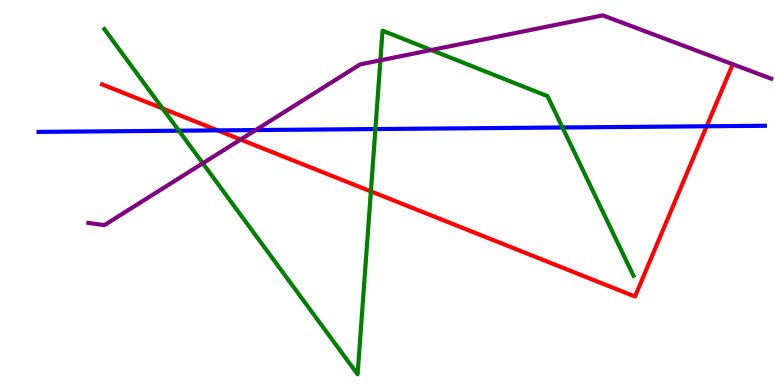[{'lines': ['blue', 'red'], 'intersections': [{'x': 2.81, 'y': 6.61}, {'x': 9.12, 'y': 6.72}]}, {'lines': ['green', 'red'], 'intersections': [{'x': 2.1, 'y': 7.18}, {'x': 4.79, 'y': 5.03}]}, {'lines': ['purple', 'red'], 'intersections': [{'x': 3.1, 'y': 6.38}]}, {'lines': ['blue', 'green'], 'intersections': [{'x': 2.31, 'y': 6.6}, {'x': 4.84, 'y': 6.65}, {'x': 7.26, 'y': 6.69}]}, {'lines': ['blue', 'purple'], 'intersections': [{'x': 3.3, 'y': 6.62}]}, {'lines': ['green', 'purple'], 'intersections': [{'x': 2.62, 'y': 5.76}, {'x': 4.91, 'y': 8.43}, {'x': 5.57, 'y': 8.7}]}]